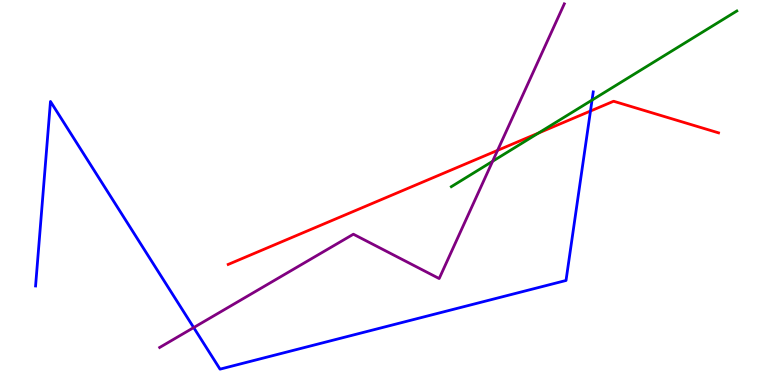[{'lines': ['blue', 'red'], 'intersections': [{'x': 7.62, 'y': 7.12}]}, {'lines': ['green', 'red'], 'intersections': [{'x': 6.95, 'y': 6.54}]}, {'lines': ['purple', 'red'], 'intersections': [{'x': 6.42, 'y': 6.09}]}, {'lines': ['blue', 'green'], 'intersections': [{'x': 7.64, 'y': 7.4}]}, {'lines': ['blue', 'purple'], 'intersections': [{'x': 2.5, 'y': 1.49}]}, {'lines': ['green', 'purple'], 'intersections': [{'x': 6.36, 'y': 5.81}]}]